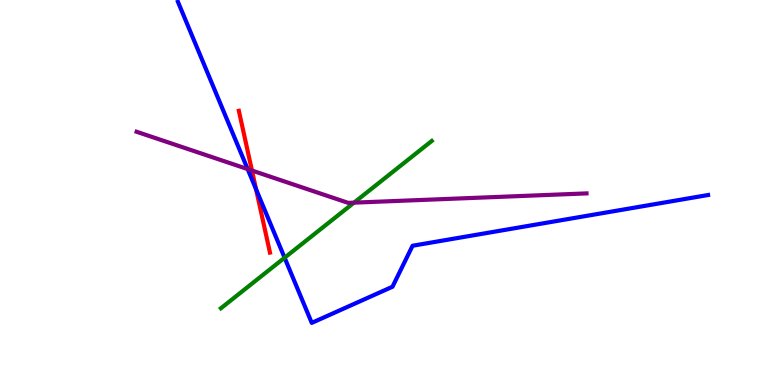[{'lines': ['blue', 'red'], 'intersections': [{'x': 3.3, 'y': 5.08}]}, {'lines': ['green', 'red'], 'intersections': []}, {'lines': ['purple', 'red'], 'intersections': [{'x': 3.25, 'y': 5.57}]}, {'lines': ['blue', 'green'], 'intersections': [{'x': 3.67, 'y': 3.31}]}, {'lines': ['blue', 'purple'], 'intersections': [{'x': 3.2, 'y': 5.61}]}, {'lines': ['green', 'purple'], 'intersections': [{'x': 4.57, 'y': 4.74}]}]